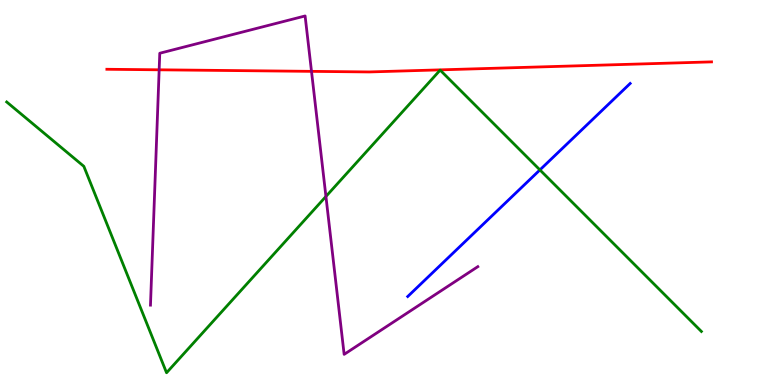[{'lines': ['blue', 'red'], 'intersections': []}, {'lines': ['green', 'red'], 'intersections': []}, {'lines': ['purple', 'red'], 'intersections': [{'x': 2.05, 'y': 8.19}, {'x': 4.02, 'y': 8.15}]}, {'lines': ['blue', 'green'], 'intersections': [{'x': 6.97, 'y': 5.59}]}, {'lines': ['blue', 'purple'], 'intersections': []}, {'lines': ['green', 'purple'], 'intersections': [{'x': 4.21, 'y': 4.9}]}]